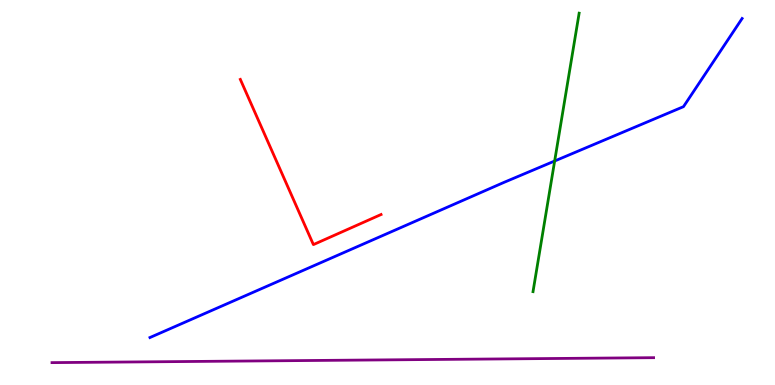[{'lines': ['blue', 'red'], 'intersections': []}, {'lines': ['green', 'red'], 'intersections': []}, {'lines': ['purple', 'red'], 'intersections': []}, {'lines': ['blue', 'green'], 'intersections': [{'x': 7.16, 'y': 5.82}]}, {'lines': ['blue', 'purple'], 'intersections': []}, {'lines': ['green', 'purple'], 'intersections': []}]